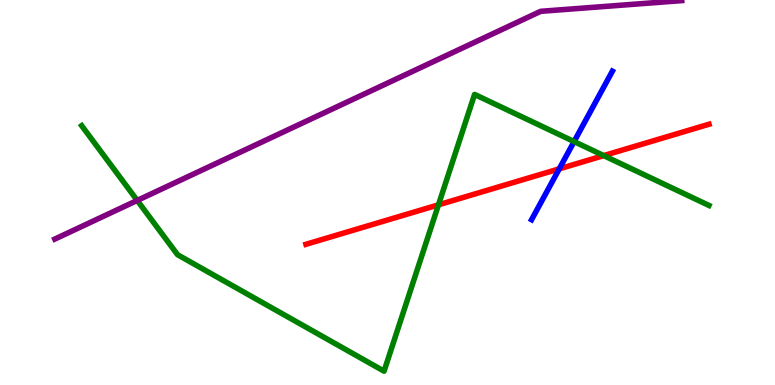[{'lines': ['blue', 'red'], 'intersections': [{'x': 7.22, 'y': 5.61}]}, {'lines': ['green', 'red'], 'intersections': [{'x': 5.66, 'y': 4.68}, {'x': 7.79, 'y': 5.96}]}, {'lines': ['purple', 'red'], 'intersections': []}, {'lines': ['blue', 'green'], 'intersections': [{'x': 7.41, 'y': 6.32}]}, {'lines': ['blue', 'purple'], 'intersections': []}, {'lines': ['green', 'purple'], 'intersections': [{'x': 1.77, 'y': 4.79}]}]